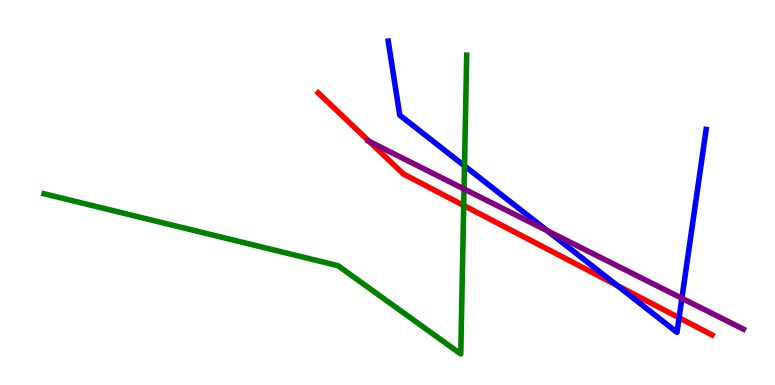[{'lines': ['blue', 'red'], 'intersections': [{'x': 7.96, 'y': 2.58}, {'x': 8.76, 'y': 1.75}]}, {'lines': ['green', 'red'], 'intersections': [{'x': 5.98, 'y': 4.66}]}, {'lines': ['purple', 'red'], 'intersections': [{'x': 4.76, 'y': 6.33}]}, {'lines': ['blue', 'green'], 'intersections': [{'x': 5.99, 'y': 5.69}]}, {'lines': ['blue', 'purple'], 'intersections': [{'x': 7.06, 'y': 4.0}, {'x': 8.8, 'y': 2.25}]}, {'lines': ['green', 'purple'], 'intersections': [{'x': 5.99, 'y': 5.09}]}]